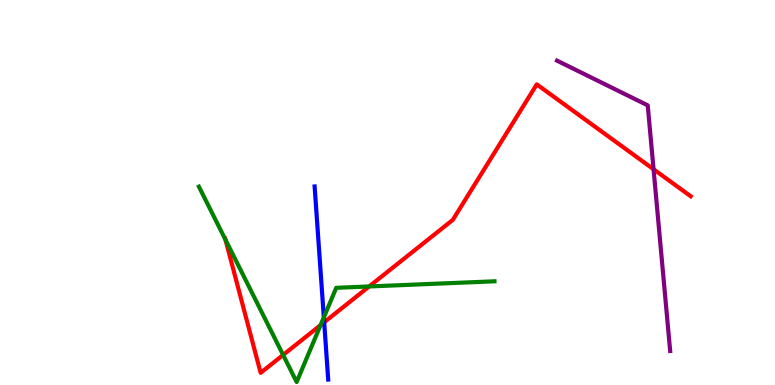[{'lines': ['blue', 'red'], 'intersections': [{'x': 4.18, 'y': 1.63}]}, {'lines': ['green', 'red'], 'intersections': [{'x': 2.91, 'y': 3.77}, {'x': 3.65, 'y': 0.781}, {'x': 4.14, 'y': 1.55}, {'x': 4.76, 'y': 2.56}]}, {'lines': ['purple', 'red'], 'intersections': [{'x': 8.43, 'y': 5.6}]}, {'lines': ['blue', 'green'], 'intersections': [{'x': 4.18, 'y': 1.76}]}, {'lines': ['blue', 'purple'], 'intersections': []}, {'lines': ['green', 'purple'], 'intersections': []}]